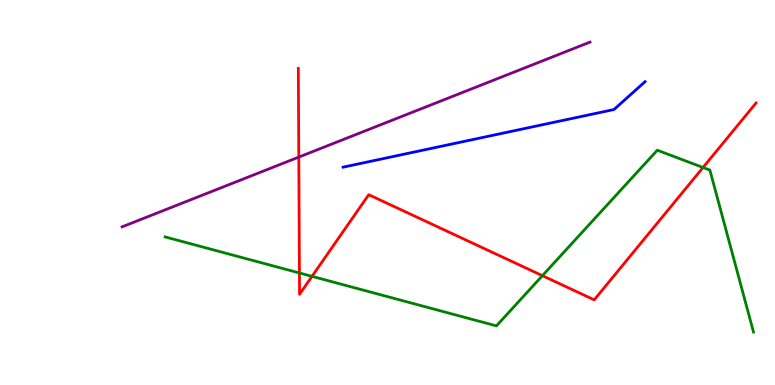[{'lines': ['blue', 'red'], 'intersections': []}, {'lines': ['green', 'red'], 'intersections': [{'x': 3.86, 'y': 2.91}, {'x': 4.03, 'y': 2.82}, {'x': 7.0, 'y': 2.84}, {'x': 9.07, 'y': 5.65}]}, {'lines': ['purple', 'red'], 'intersections': [{'x': 3.86, 'y': 5.92}]}, {'lines': ['blue', 'green'], 'intersections': []}, {'lines': ['blue', 'purple'], 'intersections': []}, {'lines': ['green', 'purple'], 'intersections': []}]